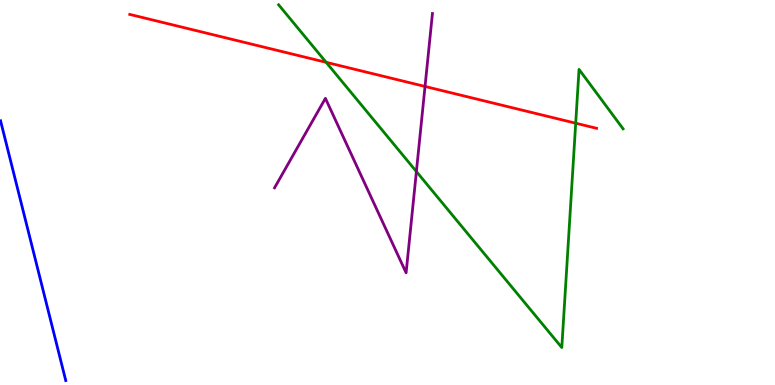[{'lines': ['blue', 'red'], 'intersections': []}, {'lines': ['green', 'red'], 'intersections': [{'x': 4.21, 'y': 8.38}, {'x': 7.43, 'y': 6.8}]}, {'lines': ['purple', 'red'], 'intersections': [{'x': 5.48, 'y': 7.75}]}, {'lines': ['blue', 'green'], 'intersections': []}, {'lines': ['blue', 'purple'], 'intersections': []}, {'lines': ['green', 'purple'], 'intersections': [{'x': 5.37, 'y': 5.54}]}]